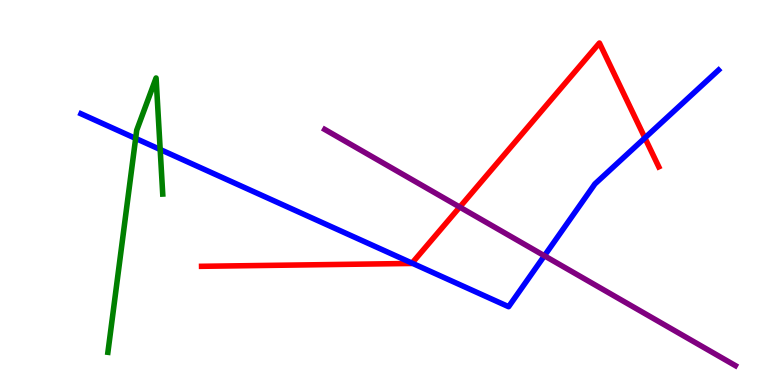[{'lines': ['blue', 'red'], 'intersections': [{'x': 5.32, 'y': 3.17}, {'x': 8.32, 'y': 6.42}]}, {'lines': ['green', 'red'], 'intersections': []}, {'lines': ['purple', 'red'], 'intersections': [{'x': 5.93, 'y': 4.62}]}, {'lines': ['blue', 'green'], 'intersections': [{'x': 1.75, 'y': 6.4}, {'x': 2.07, 'y': 6.12}]}, {'lines': ['blue', 'purple'], 'intersections': [{'x': 7.02, 'y': 3.36}]}, {'lines': ['green', 'purple'], 'intersections': []}]